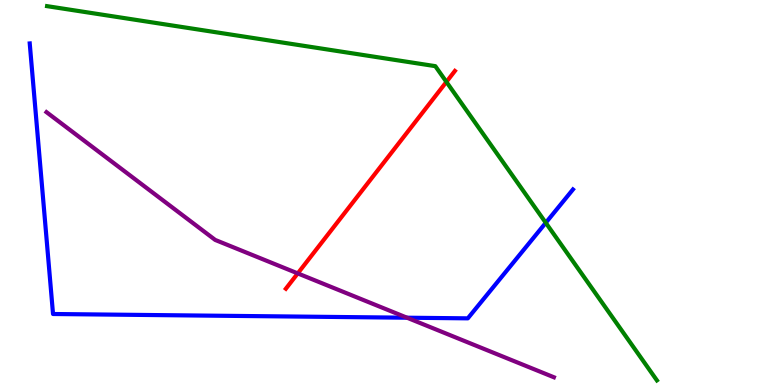[{'lines': ['blue', 'red'], 'intersections': []}, {'lines': ['green', 'red'], 'intersections': [{'x': 5.76, 'y': 7.87}]}, {'lines': ['purple', 'red'], 'intersections': [{'x': 3.84, 'y': 2.9}]}, {'lines': ['blue', 'green'], 'intersections': [{'x': 7.04, 'y': 4.21}]}, {'lines': ['blue', 'purple'], 'intersections': [{'x': 5.25, 'y': 1.75}]}, {'lines': ['green', 'purple'], 'intersections': []}]